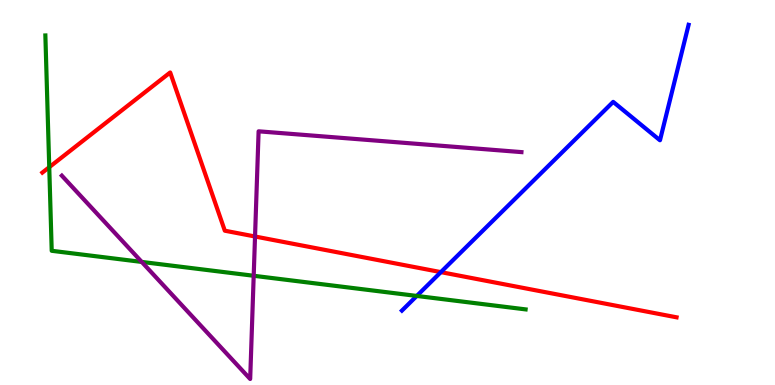[{'lines': ['blue', 'red'], 'intersections': [{'x': 5.69, 'y': 2.93}]}, {'lines': ['green', 'red'], 'intersections': [{'x': 0.635, 'y': 5.66}]}, {'lines': ['purple', 'red'], 'intersections': [{'x': 3.29, 'y': 3.86}]}, {'lines': ['blue', 'green'], 'intersections': [{'x': 5.38, 'y': 2.31}]}, {'lines': ['blue', 'purple'], 'intersections': []}, {'lines': ['green', 'purple'], 'intersections': [{'x': 1.83, 'y': 3.2}, {'x': 3.27, 'y': 2.84}]}]